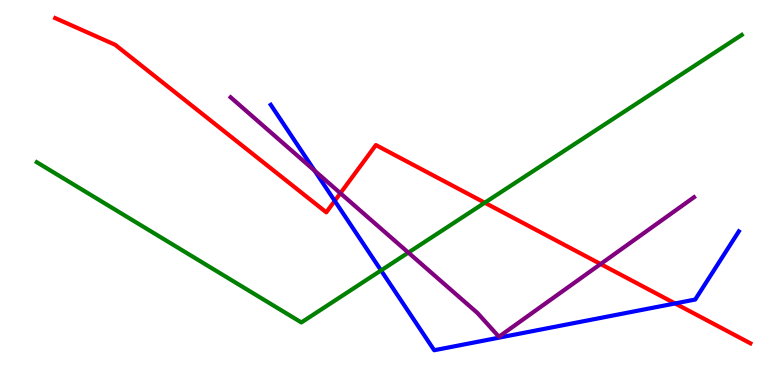[{'lines': ['blue', 'red'], 'intersections': [{'x': 4.32, 'y': 4.78}, {'x': 8.71, 'y': 2.12}]}, {'lines': ['green', 'red'], 'intersections': [{'x': 6.26, 'y': 4.73}]}, {'lines': ['purple', 'red'], 'intersections': [{'x': 4.39, 'y': 4.98}, {'x': 7.75, 'y': 3.14}]}, {'lines': ['blue', 'green'], 'intersections': [{'x': 4.92, 'y': 2.98}]}, {'lines': ['blue', 'purple'], 'intersections': [{'x': 4.06, 'y': 5.57}]}, {'lines': ['green', 'purple'], 'intersections': [{'x': 5.27, 'y': 3.44}]}]